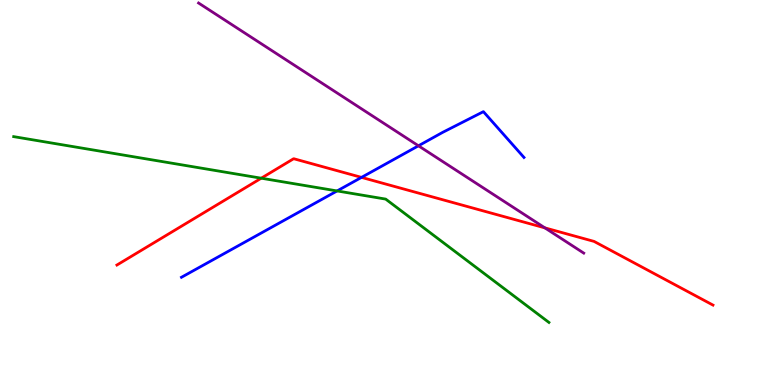[{'lines': ['blue', 'red'], 'intersections': [{'x': 4.66, 'y': 5.39}]}, {'lines': ['green', 'red'], 'intersections': [{'x': 3.37, 'y': 5.37}]}, {'lines': ['purple', 'red'], 'intersections': [{'x': 7.03, 'y': 4.08}]}, {'lines': ['blue', 'green'], 'intersections': [{'x': 4.35, 'y': 5.04}]}, {'lines': ['blue', 'purple'], 'intersections': [{'x': 5.4, 'y': 6.21}]}, {'lines': ['green', 'purple'], 'intersections': []}]